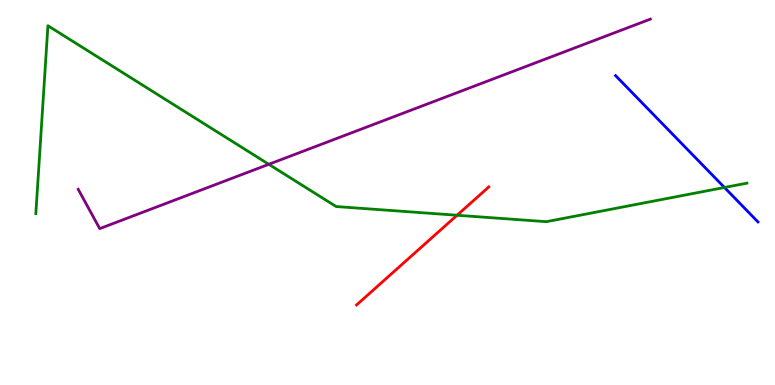[{'lines': ['blue', 'red'], 'intersections': []}, {'lines': ['green', 'red'], 'intersections': [{'x': 5.9, 'y': 4.41}]}, {'lines': ['purple', 'red'], 'intersections': []}, {'lines': ['blue', 'green'], 'intersections': [{'x': 9.35, 'y': 5.13}]}, {'lines': ['blue', 'purple'], 'intersections': []}, {'lines': ['green', 'purple'], 'intersections': [{'x': 3.47, 'y': 5.73}]}]